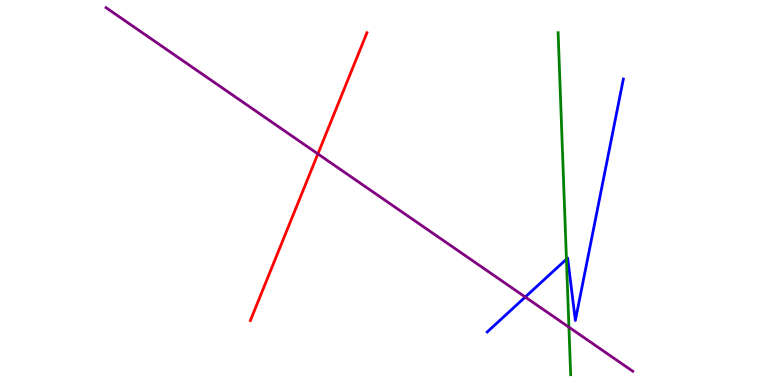[{'lines': ['blue', 'red'], 'intersections': []}, {'lines': ['green', 'red'], 'intersections': []}, {'lines': ['purple', 'red'], 'intersections': [{'x': 4.1, 'y': 6.0}]}, {'lines': ['blue', 'green'], 'intersections': [{'x': 7.31, 'y': 3.27}]}, {'lines': ['blue', 'purple'], 'intersections': [{'x': 6.78, 'y': 2.28}]}, {'lines': ['green', 'purple'], 'intersections': [{'x': 7.34, 'y': 1.5}]}]